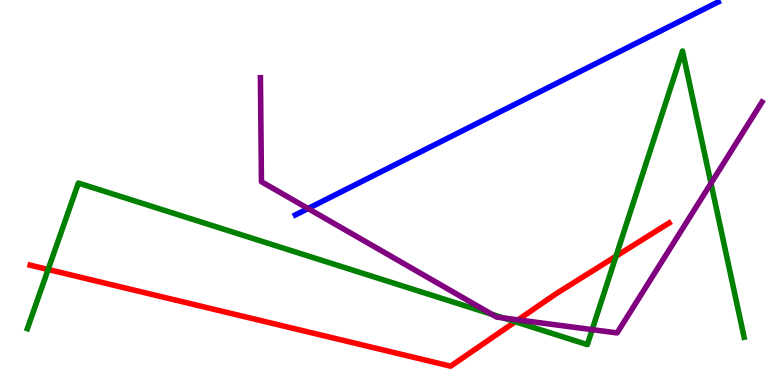[{'lines': ['blue', 'red'], 'intersections': []}, {'lines': ['green', 'red'], 'intersections': [{'x': 0.621, 'y': 3.0}, {'x': 6.65, 'y': 1.64}, {'x': 7.95, 'y': 3.34}]}, {'lines': ['purple', 'red'], 'intersections': [{'x': 6.68, 'y': 1.69}]}, {'lines': ['blue', 'green'], 'intersections': []}, {'lines': ['blue', 'purple'], 'intersections': [{'x': 3.98, 'y': 4.58}]}, {'lines': ['green', 'purple'], 'intersections': [{'x': 6.35, 'y': 1.84}, {'x': 6.5, 'y': 1.74}, {'x': 7.64, 'y': 1.44}, {'x': 9.17, 'y': 5.24}]}]